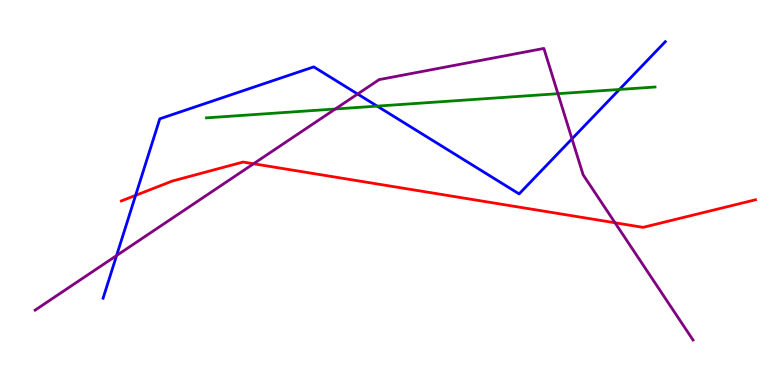[{'lines': ['blue', 'red'], 'intersections': [{'x': 1.75, 'y': 4.93}]}, {'lines': ['green', 'red'], 'intersections': []}, {'lines': ['purple', 'red'], 'intersections': [{'x': 3.27, 'y': 5.75}, {'x': 7.94, 'y': 4.21}]}, {'lines': ['blue', 'green'], 'intersections': [{'x': 4.87, 'y': 7.24}, {'x': 7.99, 'y': 7.68}]}, {'lines': ['blue', 'purple'], 'intersections': [{'x': 1.5, 'y': 3.36}, {'x': 4.61, 'y': 7.56}, {'x': 7.38, 'y': 6.39}]}, {'lines': ['green', 'purple'], 'intersections': [{'x': 4.33, 'y': 7.17}, {'x': 7.2, 'y': 7.57}]}]